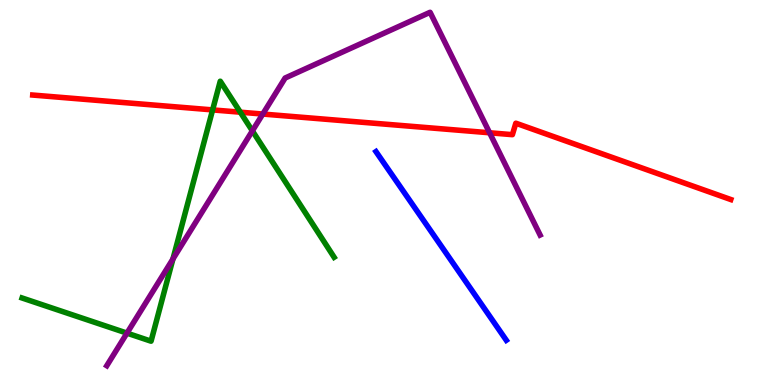[{'lines': ['blue', 'red'], 'intersections': []}, {'lines': ['green', 'red'], 'intersections': [{'x': 2.74, 'y': 7.15}, {'x': 3.1, 'y': 7.09}]}, {'lines': ['purple', 'red'], 'intersections': [{'x': 3.39, 'y': 7.04}, {'x': 6.32, 'y': 6.55}]}, {'lines': ['blue', 'green'], 'intersections': []}, {'lines': ['blue', 'purple'], 'intersections': []}, {'lines': ['green', 'purple'], 'intersections': [{'x': 1.64, 'y': 1.35}, {'x': 2.23, 'y': 3.27}, {'x': 3.26, 'y': 6.6}]}]